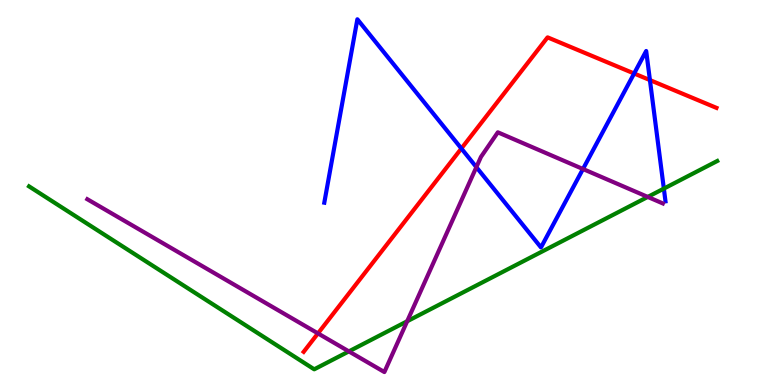[{'lines': ['blue', 'red'], 'intersections': [{'x': 5.95, 'y': 6.14}, {'x': 8.18, 'y': 8.09}, {'x': 8.39, 'y': 7.92}]}, {'lines': ['green', 'red'], 'intersections': []}, {'lines': ['purple', 'red'], 'intersections': [{'x': 4.1, 'y': 1.34}]}, {'lines': ['blue', 'green'], 'intersections': [{'x': 8.57, 'y': 5.1}]}, {'lines': ['blue', 'purple'], 'intersections': [{'x': 6.15, 'y': 5.66}, {'x': 7.52, 'y': 5.61}]}, {'lines': ['green', 'purple'], 'intersections': [{'x': 4.5, 'y': 0.873}, {'x': 5.25, 'y': 1.66}, {'x': 8.36, 'y': 4.89}]}]